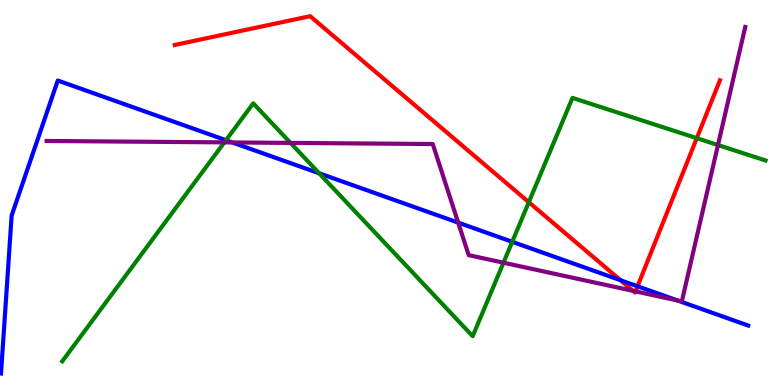[{'lines': ['blue', 'red'], 'intersections': [{'x': 8.01, 'y': 2.72}, {'x': 8.23, 'y': 2.56}]}, {'lines': ['green', 'red'], 'intersections': [{'x': 6.82, 'y': 4.75}, {'x': 8.99, 'y': 6.41}]}, {'lines': ['purple', 'red'], 'intersections': [{'x': 8.17, 'y': 2.45}, {'x': 8.2, 'y': 2.43}]}, {'lines': ['blue', 'green'], 'intersections': [{'x': 2.92, 'y': 6.36}, {'x': 4.12, 'y': 5.5}, {'x': 6.61, 'y': 3.72}]}, {'lines': ['blue', 'purple'], 'intersections': [{'x': 3.0, 'y': 6.3}, {'x': 5.91, 'y': 4.22}, {'x': 8.75, 'y': 2.19}]}, {'lines': ['green', 'purple'], 'intersections': [{'x': 2.89, 'y': 6.3}, {'x': 3.75, 'y': 6.29}, {'x': 6.5, 'y': 3.18}, {'x': 9.26, 'y': 6.23}]}]